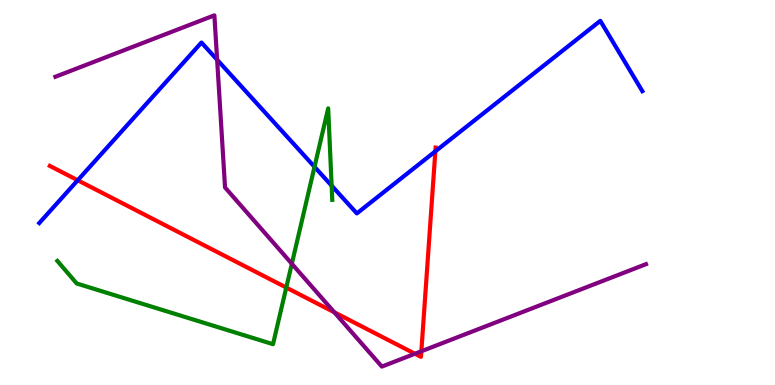[{'lines': ['blue', 'red'], 'intersections': [{'x': 1.0, 'y': 5.32}, {'x': 5.62, 'y': 6.07}]}, {'lines': ['green', 'red'], 'intersections': [{'x': 3.69, 'y': 2.53}]}, {'lines': ['purple', 'red'], 'intersections': [{'x': 4.31, 'y': 1.89}, {'x': 5.35, 'y': 0.811}, {'x': 5.44, 'y': 0.876}]}, {'lines': ['blue', 'green'], 'intersections': [{'x': 4.06, 'y': 5.67}, {'x': 4.28, 'y': 5.18}]}, {'lines': ['blue', 'purple'], 'intersections': [{'x': 2.8, 'y': 8.45}]}, {'lines': ['green', 'purple'], 'intersections': [{'x': 3.77, 'y': 3.15}]}]